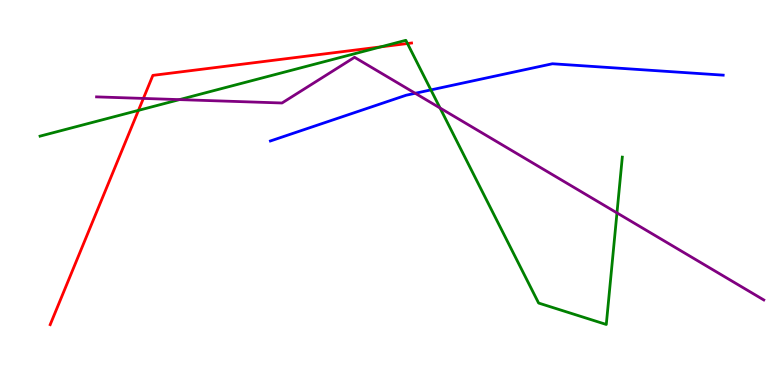[{'lines': ['blue', 'red'], 'intersections': []}, {'lines': ['green', 'red'], 'intersections': [{'x': 1.79, 'y': 7.13}, {'x': 4.91, 'y': 8.78}, {'x': 5.26, 'y': 8.87}]}, {'lines': ['purple', 'red'], 'intersections': [{'x': 1.85, 'y': 7.44}]}, {'lines': ['blue', 'green'], 'intersections': [{'x': 5.56, 'y': 7.66}]}, {'lines': ['blue', 'purple'], 'intersections': [{'x': 5.36, 'y': 7.58}]}, {'lines': ['green', 'purple'], 'intersections': [{'x': 2.32, 'y': 7.41}, {'x': 5.68, 'y': 7.19}, {'x': 7.96, 'y': 4.47}]}]